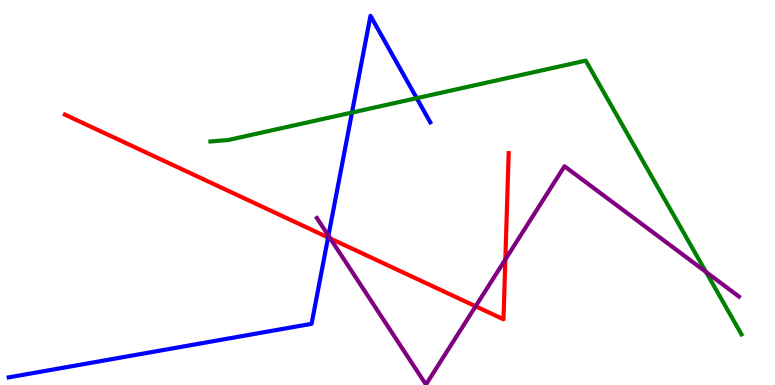[{'lines': ['blue', 'red'], 'intersections': [{'x': 4.23, 'y': 3.83}]}, {'lines': ['green', 'red'], 'intersections': []}, {'lines': ['purple', 'red'], 'intersections': [{'x': 4.26, 'y': 3.81}, {'x': 6.14, 'y': 2.04}, {'x': 6.52, 'y': 3.26}]}, {'lines': ['blue', 'green'], 'intersections': [{'x': 4.54, 'y': 7.08}, {'x': 5.38, 'y': 7.45}]}, {'lines': ['blue', 'purple'], 'intersections': [{'x': 4.24, 'y': 3.88}]}, {'lines': ['green', 'purple'], 'intersections': [{'x': 9.11, 'y': 2.94}]}]